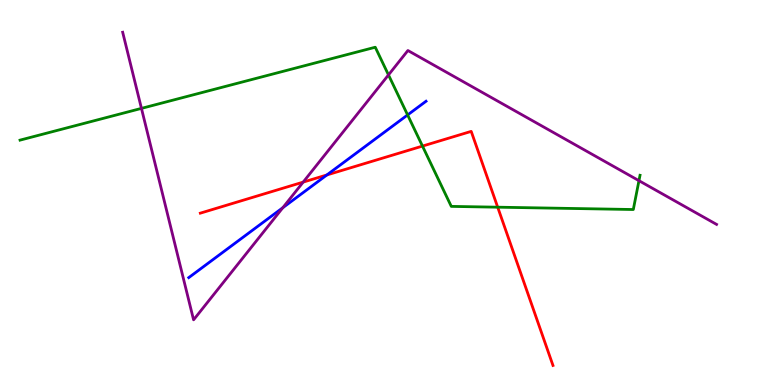[{'lines': ['blue', 'red'], 'intersections': [{'x': 4.22, 'y': 5.46}]}, {'lines': ['green', 'red'], 'intersections': [{'x': 5.45, 'y': 6.21}, {'x': 6.42, 'y': 4.62}]}, {'lines': ['purple', 'red'], 'intersections': [{'x': 3.91, 'y': 5.27}]}, {'lines': ['blue', 'green'], 'intersections': [{'x': 5.26, 'y': 7.01}]}, {'lines': ['blue', 'purple'], 'intersections': [{'x': 3.65, 'y': 4.61}]}, {'lines': ['green', 'purple'], 'intersections': [{'x': 1.83, 'y': 7.18}, {'x': 5.01, 'y': 8.05}, {'x': 8.24, 'y': 5.31}]}]